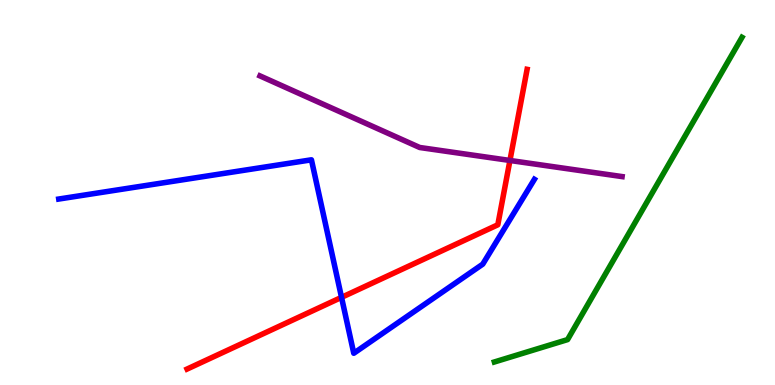[{'lines': ['blue', 'red'], 'intersections': [{'x': 4.41, 'y': 2.28}]}, {'lines': ['green', 'red'], 'intersections': []}, {'lines': ['purple', 'red'], 'intersections': [{'x': 6.58, 'y': 5.83}]}, {'lines': ['blue', 'green'], 'intersections': []}, {'lines': ['blue', 'purple'], 'intersections': []}, {'lines': ['green', 'purple'], 'intersections': []}]